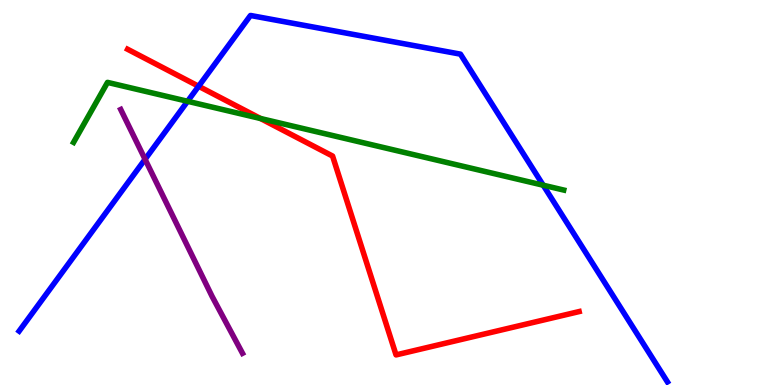[{'lines': ['blue', 'red'], 'intersections': [{'x': 2.56, 'y': 7.76}]}, {'lines': ['green', 'red'], 'intersections': [{'x': 3.36, 'y': 6.92}]}, {'lines': ['purple', 'red'], 'intersections': []}, {'lines': ['blue', 'green'], 'intersections': [{'x': 2.42, 'y': 7.37}, {'x': 7.01, 'y': 5.19}]}, {'lines': ['blue', 'purple'], 'intersections': [{'x': 1.87, 'y': 5.86}]}, {'lines': ['green', 'purple'], 'intersections': []}]